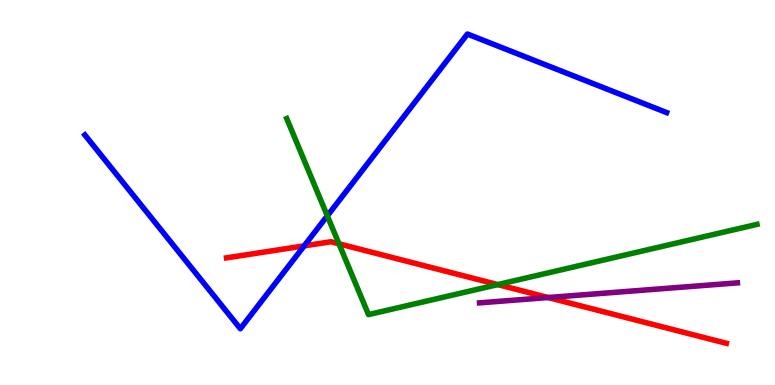[{'lines': ['blue', 'red'], 'intersections': [{'x': 3.92, 'y': 3.61}]}, {'lines': ['green', 'red'], 'intersections': [{'x': 4.37, 'y': 3.67}, {'x': 6.42, 'y': 2.61}]}, {'lines': ['purple', 'red'], 'intersections': [{'x': 7.07, 'y': 2.27}]}, {'lines': ['blue', 'green'], 'intersections': [{'x': 4.22, 'y': 4.39}]}, {'lines': ['blue', 'purple'], 'intersections': []}, {'lines': ['green', 'purple'], 'intersections': []}]